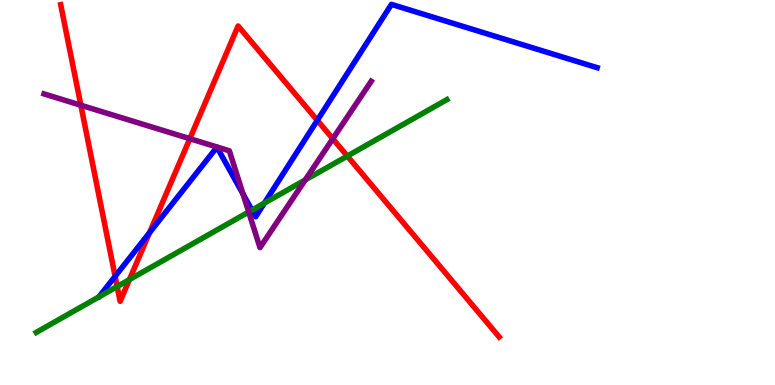[{'lines': ['blue', 'red'], 'intersections': [{'x': 1.49, 'y': 2.82}, {'x': 1.93, 'y': 3.96}, {'x': 4.09, 'y': 6.87}]}, {'lines': ['green', 'red'], 'intersections': [{'x': 1.51, 'y': 2.56}, {'x': 1.67, 'y': 2.74}, {'x': 4.48, 'y': 5.95}]}, {'lines': ['purple', 'red'], 'intersections': [{'x': 1.04, 'y': 7.27}, {'x': 2.45, 'y': 6.4}, {'x': 4.29, 'y': 6.4}]}, {'lines': ['blue', 'green'], 'intersections': [{'x': 3.25, 'y': 4.54}, {'x': 3.41, 'y': 4.73}]}, {'lines': ['blue', 'purple'], 'intersections': [{'x': 3.14, 'y': 4.96}]}, {'lines': ['green', 'purple'], 'intersections': [{'x': 3.21, 'y': 4.49}, {'x': 3.94, 'y': 5.33}]}]